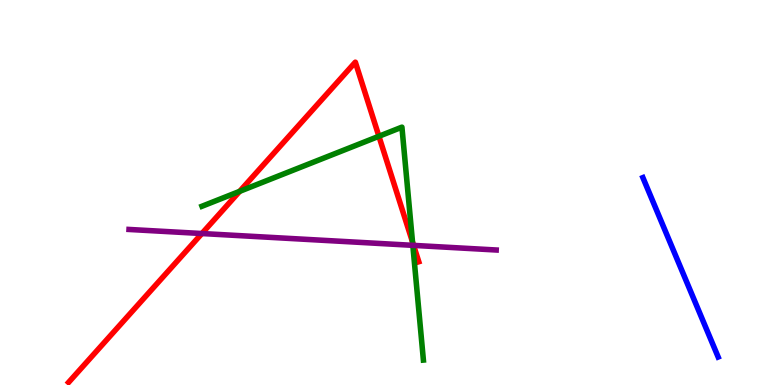[{'lines': ['blue', 'red'], 'intersections': []}, {'lines': ['green', 'red'], 'intersections': [{'x': 3.09, 'y': 5.03}, {'x': 4.89, 'y': 6.46}, {'x': 5.32, 'y': 3.71}]}, {'lines': ['purple', 'red'], 'intersections': [{'x': 2.6, 'y': 3.93}, {'x': 5.34, 'y': 3.63}]}, {'lines': ['blue', 'green'], 'intersections': []}, {'lines': ['blue', 'purple'], 'intersections': []}, {'lines': ['green', 'purple'], 'intersections': [{'x': 5.33, 'y': 3.63}]}]